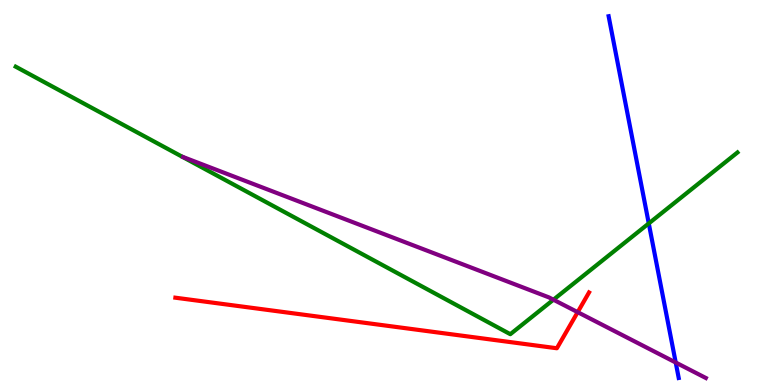[{'lines': ['blue', 'red'], 'intersections': []}, {'lines': ['green', 'red'], 'intersections': []}, {'lines': ['purple', 'red'], 'intersections': [{'x': 7.45, 'y': 1.89}]}, {'lines': ['blue', 'green'], 'intersections': [{'x': 8.37, 'y': 4.2}]}, {'lines': ['blue', 'purple'], 'intersections': [{'x': 8.72, 'y': 0.584}]}, {'lines': ['green', 'purple'], 'intersections': [{'x': 7.14, 'y': 2.22}]}]